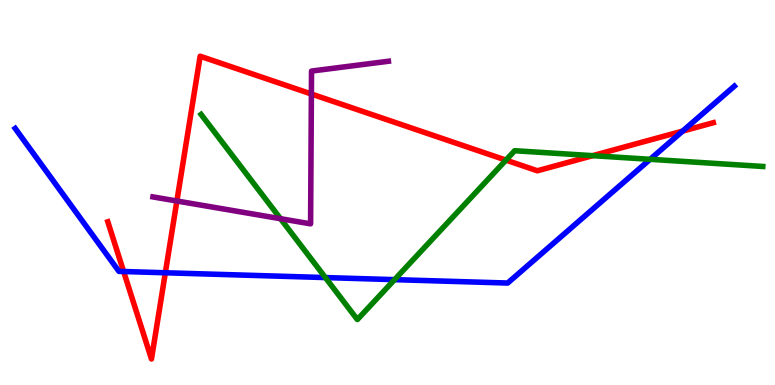[{'lines': ['blue', 'red'], 'intersections': [{'x': 1.6, 'y': 2.95}, {'x': 2.13, 'y': 2.92}, {'x': 8.81, 'y': 6.59}]}, {'lines': ['green', 'red'], 'intersections': [{'x': 6.53, 'y': 5.84}, {'x': 7.65, 'y': 5.96}]}, {'lines': ['purple', 'red'], 'intersections': [{'x': 2.28, 'y': 4.78}, {'x': 4.02, 'y': 7.56}]}, {'lines': ['blue', 'green'], 'intersections': [{'x': 4.2, 'y': 2.79}, {'x': 5.09, 'y': 2.74}, {'x': 8.39, 'y': 5.86}]}, {'lines': ['blue', 'purple'], 'intersections': []}, {'lines': ['green', 'purple'], 'intersections': [{'x': 3.62, 'y': 4.32}]}]